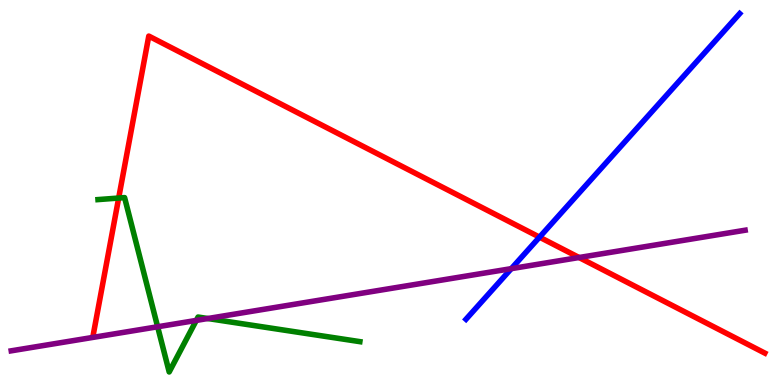[{'lines': ['blue', 'red'], 'intersections': [{'x': 6.96, 'y': 3.84}]}, {'lines': ['green', 'red'], 'intersections': [{'x': 1.53, 'y': 4.86}]}, {'lines': ['purple', 'red'], 'intersections': [{'x': 7.47, 'y': 3.31}]}, {'lines': ['blue', 'green'], 'intersections': []}, {'lines': ['blue', 'purple'], 'intersections': [{'x': 6.6, 'y': 3.02}]}, {'lines': ['green', 'purple'], 'intersections': [{'x': 2.03, 'y': 1.51}, {'x': 2.53, 'y': 1.68}, {'x': 2.68, 'y': 1.73}]}]